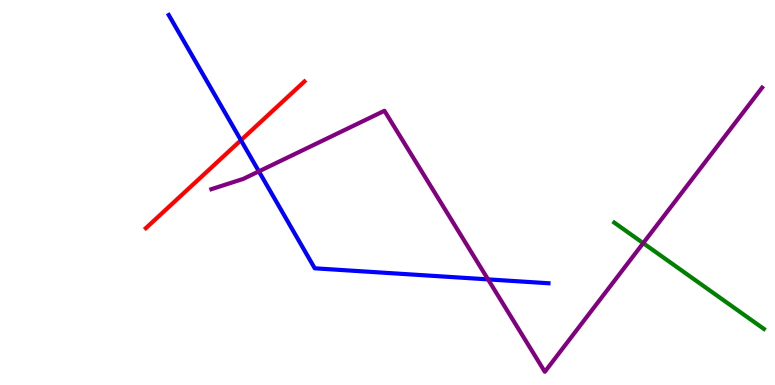[{'lines': ['blue', 'red'], 'intersections': [{'x': 3.11, 'y': 6.36}]}, {'lines': ['green', 'red'], 'intersections': []}, {'lines': ['purple', 'red'], 'intersections': []}, {'lines': ['blue', 'green'], 'intersections': []}, {'lines': ['blue', 'purple'], 'intersections': [{'x': 3.34, 'y': 5.55}, {'x': 6.3, 'y': 2.74}]}, {'lines': ['green', 'purple'], 'intersections': [{'x': 8.3, 'y': 3.68}]}]